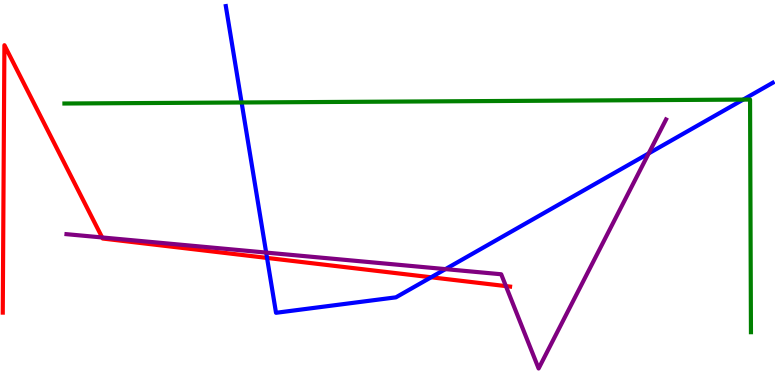[{'lines': ['blue', 'red'], 'intersections': [{'x': 3.45, 'y': 3.3}, {'x': 5.56, 'y': 2.8}]}, {'lines': ['green', 'red'], 'intersections': []}, {'lines': ['purple', 'red'], 'intersections': [{'x': 1.32, 'y': 3.83}, {'x': 6.53, 'y': 2.57}]}, {'lines': ['blue', 'green'], 'intersections': [{'x': 3.12, 'y': 7.34}, {'x': 9.59, 'y': 7.41}]}, {'lines': ['blue', 'purple'], 'intersections': [{'x': 3.43, 'y': 3.44}, {'x': 5.75, 'y': 3.01}, {'x': 8.37, 'y': 6.02}]}, {'lines': ['green', 'purple'], 'intersections': []}]